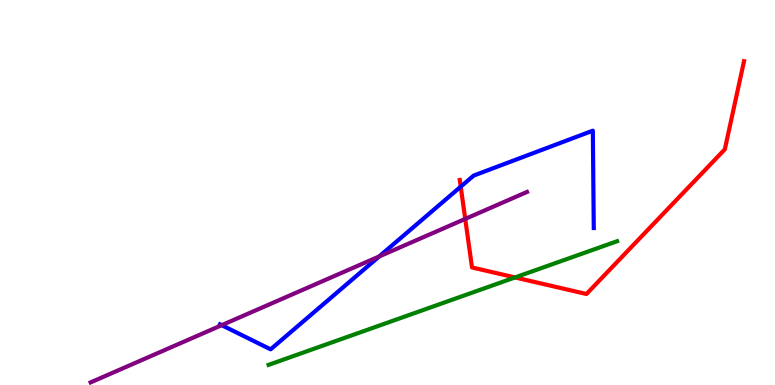[{'lines': ['blue', 'red'], 'intersections': [{'x': 5.94, 'y': 5.15}]}, {'lines': ['green', 'red'], 'intersections': [{'x': 6.65, 'y': 2.79}]}, {'lines': ['purple', 'red'], 'intersections': [{'x': 6.0, 'y': 4.31}]}, {'lines': ['blue', 'green'], 'intersections': []}, {'lines': ['blue', 'purple'], 'intersections': [{'x': 2.86, 'y': 1.55}, {'x': 4.89, 'y': 3.34}]}, {'lines': ['green', 'purple'], 'intersections': []}]